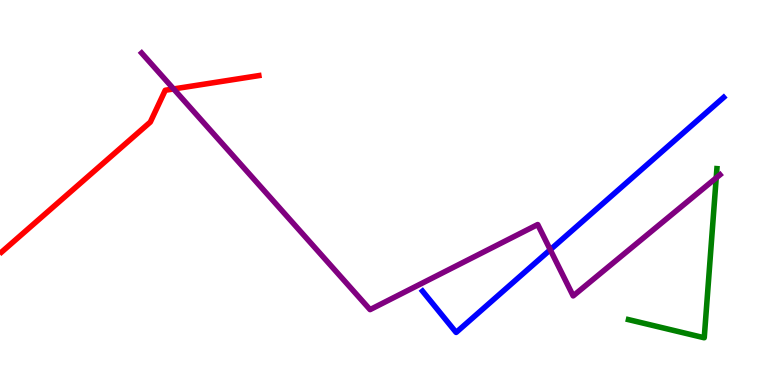[{'lines': ['blue', 'red'], 'intersections': []}, {'lines': ['green', 'red'], 'intersections': []}, {'lines': ['purple', 'red'], 'intersections': [{'x': 2.24, 'y': 7.69}]}, {'lines': ['blue', 'green'], 'intersections': []}, {'lines': ['blue', 'purple'], 'intersections': [{'x': 7.1, 'y': 3.51}]}, {'lines': ['green', 'purple'], 'intersections': [{'x': 9.24, 'y': 5.38}]}]